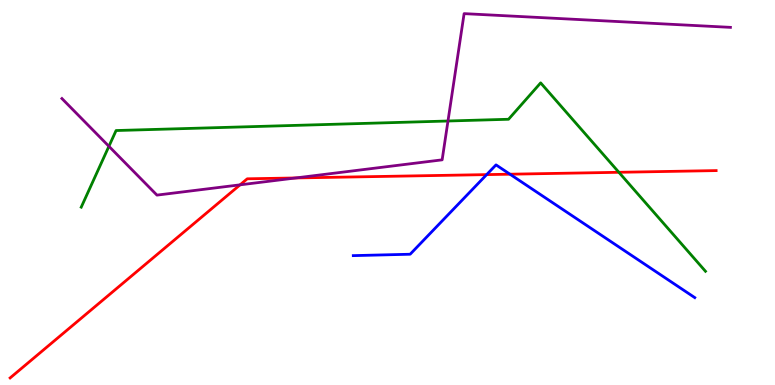[{'lines': ['blue', 'red'], 'intersections': [{'x': 6.28, 'y': 5.46}, {'x': 6.58, 'y': 5.48}]}, {'lines': ['green', 'red'], 'intersections': [{'x': 7.99, 'y': 5.52}]}, {'lines': ['purple', 'red'], 'intersections': [{'x': 3.1, 'y': 5.2}, {'x': 3.82, 'y': 5.38}]}, {'lines': ['blue', 'green'], 'intersections': []}, {'lines': ['blue', 'purple'], 'intersections': []}, {'lines': ['green', 'purple'], 'intersections': [{'x': 1.41, 'y': 6.2}, {'x': 5.78, 'y': 6.86}]}]